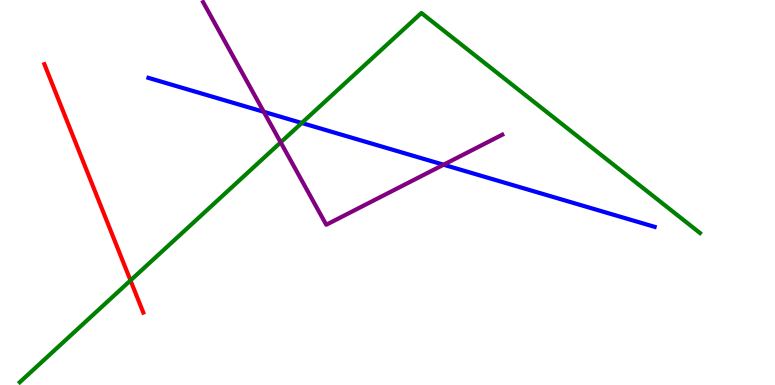[{'lines': ['blue', 'red'], 'intersections': []}, {'lines': ['green', 'red'], 'intersections': [{'x': 1.68, 'y': 2.72}]}, {'lines': ['purple', 'red'], 'intersections': []}, {'lines': ['blue', 'green'], 'intersections': [{'x': 3.89, 'y': 6.81}]}, {'lines': ['blue', 'purple'], 'intersections': [{'x': 3.4, 'y': 7.1}, {'x': 5.72, 'y': 5.72}]}, {'lines': ['green', 'purple'], 'intersections': [{'x': 3.62, 'y': 6.3}]}]